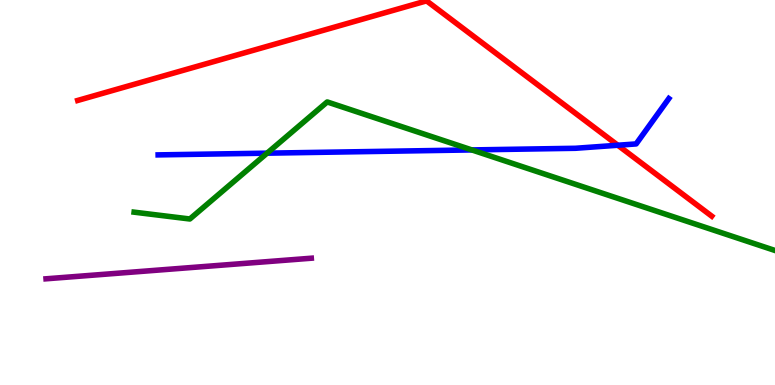[{'lines': ['blue', 'red'], 'intersections': [{'x': 7.97, 'y': 6.23}]}, {'lines': ['green', 'red'], 'intersections': []}, {'lines': ['purple', 'red'], 'intersections': []}, {'lines': ['blue', 'green'], 'intersections': [{'x': 3.45, 'y': 6.02}, {'x': 6.09, 'y': 6.11}]}, {'lines': ['blue', 'purple'], 'intersections': []}, {'lines': ['green', 'purple'], 'intersections': []}]